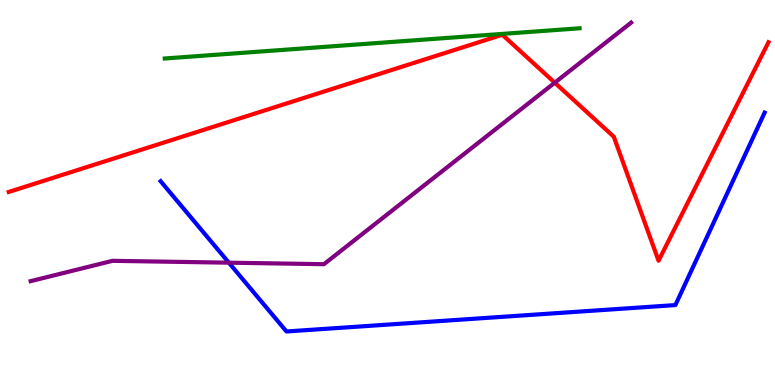[{'lines': ['blue', 'red'], 'intersections': []}, {'lines': ['green', 'red'], 'intersections': []}, {'lines': ['purple', 'red'], 'intersections': [{'x': 7.16, 'y': 7.85}]}, {'lines': ['blue', 'green'], 'intersections': []}, {'lines': ['blue', 'purple'], 'intersections': [{'x': 2.95, 'y': 3.18}]}, {'lines': ['green', 'purple'], 'intersections': []}]